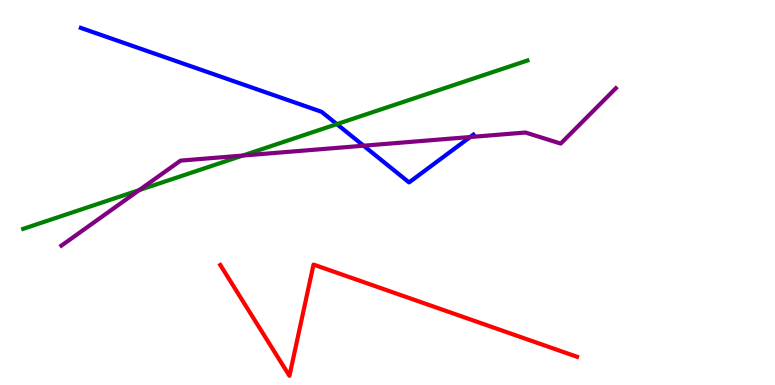[{'lines': ['blue', 'red'], 'intersections': []}, {'lines': ['green', 'red'], 'intersections': []}, {'lines': ['purple', 'red'], 'intersections': []}, {'lines': ['blue', 'green'], 'intersections': [{'x': 4.35, 'y': 6.78}]}, {'lines': ['blue', 'purple'], 'intersections': [{'x': 4.69, 'y': 6.22}, {'x': 6.07, 'y': 6.44}]}, {'lines': ['green', 'purple'], 'intersections': [{'x': 1.8, 'y': 5.06}, {'x': 3.13, 'y': 5.96}]}]